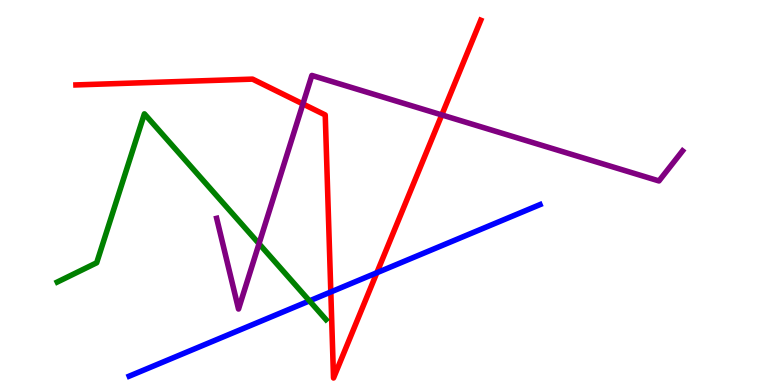[{'lines': ['blue', 'red'], 'intersections': [{'x': 4.27, 'y': 2.42}, {'x': 4.86, 'y': 2.92}]}, {'lines': ['green', 'red'], 'intersections': []}, {'lines': ['purple', 'red'], 'intersections': [{'x': 3.91, 'y': 7.3}, {'x': 5.7, 'y': 7.01}]}, {'lines': ['blue', 'green'], 'intersections': [{'x': 3.99, 'y': 2.19}]}, {'lines': ['blue', 'purple'], 'intersections': []}, {'lines': ['green', 'purple'], 'intersections': [{'x': 3.34, 'y': 3.67}]}]